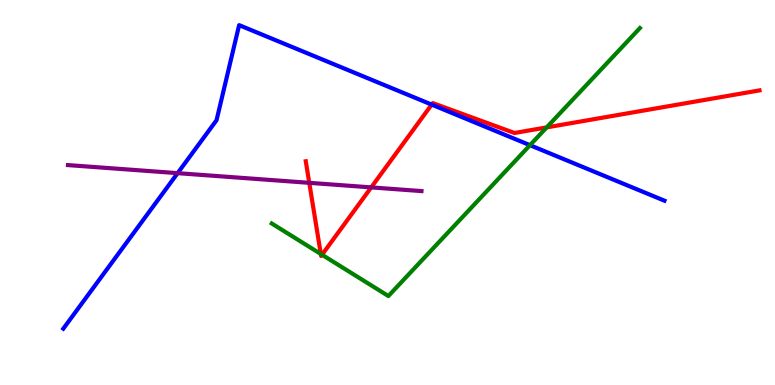[{'lines': ['blue', 'red'], 'intersections': [{'x': 5.57, 'y': 7.28}]}, {'lines': ['green', 'red'], 'intersections': [{'x': 4.14, 'y': 3.4}, {'x': 4.16, 'y': 3.38}, {'x': 7.05, 'y': 6.69}]}, {'lines': ['purple', 'red'], 'intersections': [{'x': 3.99, 'y': 5.25}, {'x': 4.79, 'y': 5.13}]}, {'lines': ['blue', 'green'], 'intersections': [{'x': 6.84, 'y': 6.23}]}, {'lines': ['blue', 'purple'], 'intersections': [{'x': 2.29, 'y': 5.5}]}, {'lines': ['green', 'purple'], 'intersections': []}]